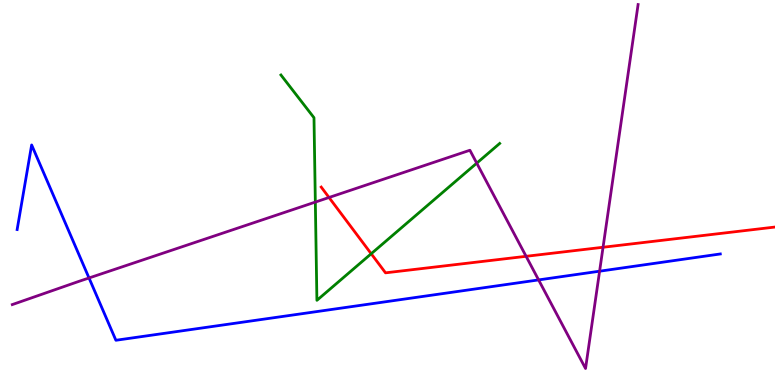[{'lines': ['blue', 'red'], 'intersections': []}, {'lines': ['green', 'red'], 'intersections': [{'x': 4.79, 'y': 3.41}]}, {'lines': ['purple', 'red'], 'intersections': [{'x': 4.25, 'y': 4.87}, {'x': 6.79, 'y': 3.34}, {'x': 7.78, 'y': 3.58}]}, {'lines': ['blue', 'green'], 'intersections': []}, {'lines': ['blue', 'purple'], 'intersections': [{'x': 1.15, 'y': 2.78}, {'x': 6.95, 'y': 2.73}, {'x': 7.74, 'y': 2.96}]}, {'lines': ['green', 'purple'], 'intersections': [{'x': 4.07, 'y': 4.75}, {'x': 6.15, 'y': 5.76}]}]